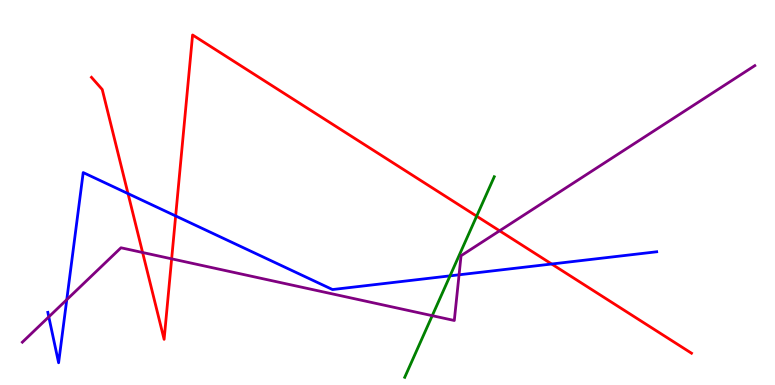[{'lines': ['blue', 'red'], 'intersections': [{'x': 1.65, 'y': 4.97}, {'x': 2.27, 'y': 4.39}, {'x': 7.12, 'y': 3.14}]}, {'lines': ['green', 'red'], 'intersections': [{'x': 6.15, 'y': 4.39}]}, {'lines': ['purple', 'red'], 'intersections': [{'x': 1.84, 'y': 3.44}, {'x': 2.21, 'y': 3.28}, {'x': 6.45, 'y': 4.01}]}, {'lines': ['blue', 'green'], 'intersections': [{'x': 5.81, 'y': 2.83}]}, {'lines': ['blue', 'purple'], 'intersections': [{'x': 0.63, 'y': 1.77}, {'x': 0.862, 'y': 2.22}, {'x': 5.92, 'y': 2.86}]}, {'lines': ['green', 'purple'], 'intersections': [{'x': 5.58, 'y': 1.8}]}]